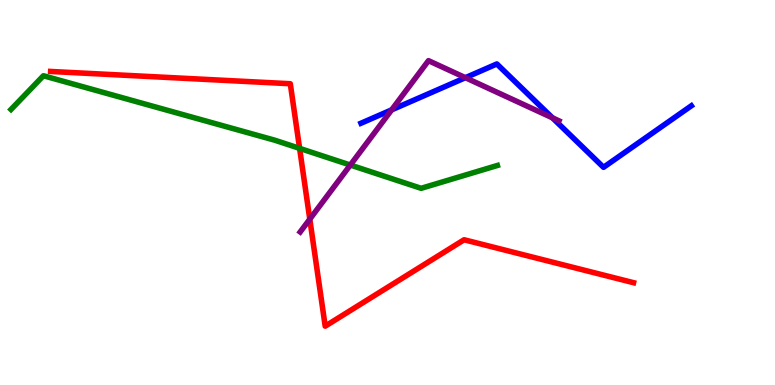[{'lines': ['blue', 'red'], 'intersections': []}, {'lines': ['green', 'red'], 'intersections': [{'x': 3.87, 'y': 6.15}]}, {'lines': ['purple', 'red'], 'intersections': [{'x': 4.0, 'y': 4.31}]}, {'lines': ['blue', 'green'], 'intersections': []}, {'lines': ['blue', 'purple'], 'intersections': [{'x': 5.05, 'y': 7.15}, {'x': 6.0, 'y': 7.98}, {'x': 7.13, 'y': 6.94}]}, {'lines': ['green', 'purple'], 'intersections': [{'x': 4.52, 'y': 5.71}]}]